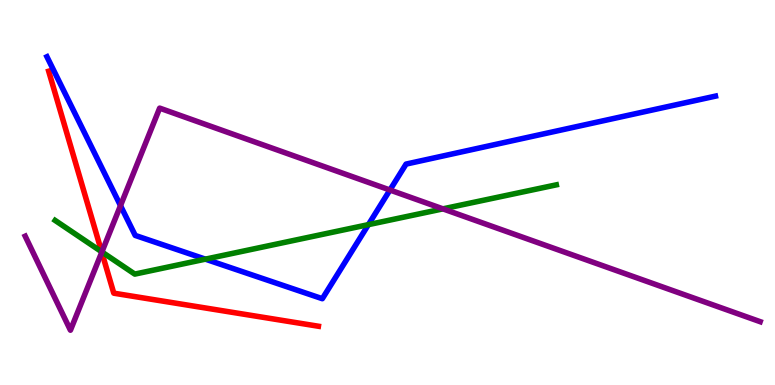[{'lines': ['blue', 'red'], 'intersections': []}, {'lines': ['green', 'red'], 'intersections': [{'x': 1.31, 'y': 3.46}]}, {'lines': ['purple', 'red'], 'intersections': [{'x': 1.31, 'y': 3.45}]}, {'lines': ['blue', 'green'], 'intersections': [{'x': 2.65, 'y': 3.27}, {'x': 4.75, 'y': 4.17}]}, {'lines': ['blue', 'purple'], 'intersections': [{'x': 1.55, 'y': 4.66}, {'x': 5.03, 'y': 5.06}]}, {'lines': ['green', 'purple'], 'intersections': [{'x': 1.31, 'y': 3.46}, {'x': 5.72, 'y': 4.58}]}]